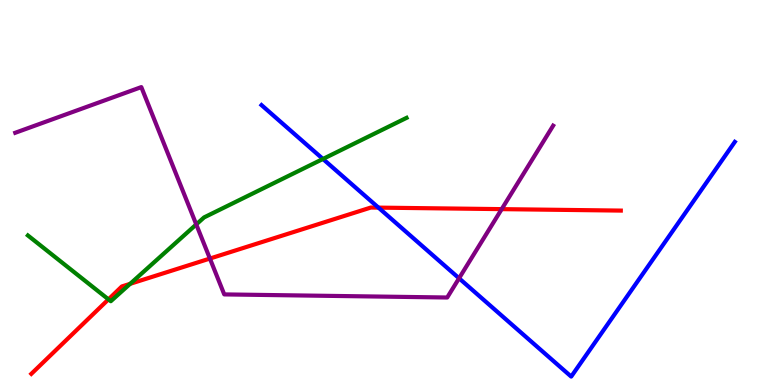[{'lines': ['blue', 'red'], 'intersections': [{'x': 4.88, 'y': 4.61}]}, {'lines': ['green', 'red'], 'intersections': [{'x': 1.4, 'y': 2.22}, {'x': 1.68, 'y': 2.63}]}, {'lines': ['purple', 'red'], 'intersections': [{'x': 2.71, 'y': 3.28}, {'x': 6.47, 'y': 4.57}]}, {'lines': ['blue', 'green'], 'intersections': [{'x': 4.17, 'y': 5.87}]}, {'lines': ['blue', 'purple'], 'intersections': [{'x': 5.92, 'y': 2.77}]}, {'lines': ['green', 'purple'], 'intersections': [{'x': 2.53, 'y': 4.17}]}]